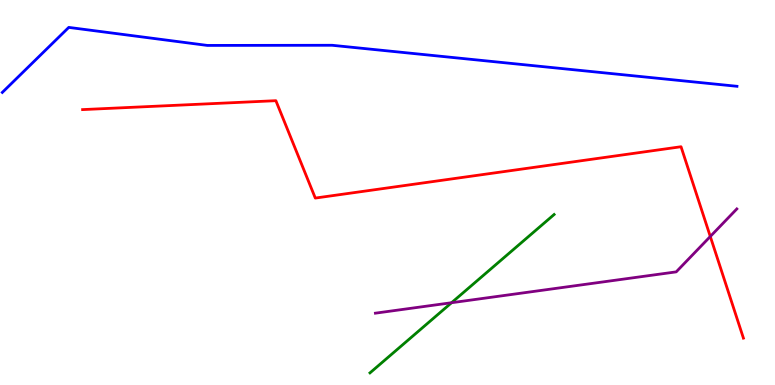[{'lines': ['blue', 'red'], 'intersections': []}, {'lines': ['green', 'red'], 'intersections': []}, {'lines': ['purple', 'red'], 'intersections': [{'x': 9.17, 'y': 3.86}]}, {'lines': ['blue', 'green'], 'intersections': []}, {'lines': ['blue', 'purple'], 'intersections': []}, {'lines': ['green', 'purple'], 'intersections': [{'x': 5.83, 'y': 2.14}]}]